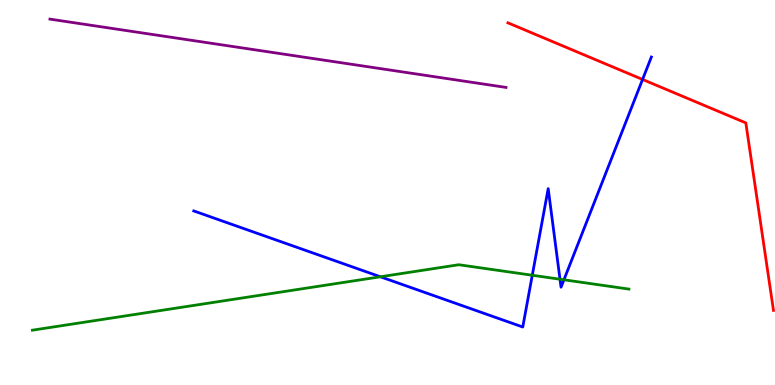[{'lines': ['blue', 'red'], 'intersections': [{'x': 8.29, 'y': 7.94}]}, {'lines': ['green', 'red'], 'intersections': []}, {'lines': ['purple', 'red'], 'intersections': []}, {'lines': ['blue', 'green'], 'intersections': [{'x': 4.91, 'y': 2.81}, {'x': 6.87, 'y': 2.85}, {'x': 7.23, 'y': 2.75}, {'x': 7.28, 'y': 2.73}]}, {'lines': ['blue', 'purple'], 'intersections': []}, {'lines': ['green', 'purple'], 'intersections': []}]